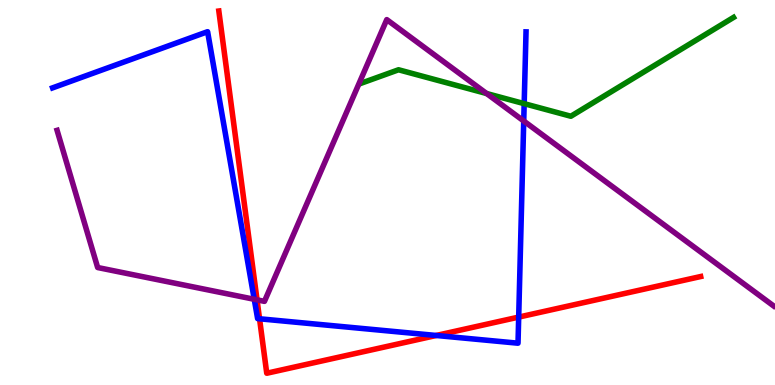[{'lines': ['blue', 'red'], 'intersections': [{'x': 3.35, 'y': 1.72}, {'x': 5.63, 'y': 1.29}, {'x': 6.69, 'y': 1.76}]}, {'lines': ['green', 'red'], 'intersections': []}, {'lines': ['purple', 'red'], 'intersections': [{'x': 3.32, 'y': 2.21}]}, {'lines': ['blue', 'green'], 'intersections': [{'x': 6.76, 'y': 7.31}]}, {'lines': ['blue', 'purple'], 'intersections': [{'x': 3.28, 'y': 2.23}, {'x': 6.76, 'y': 6.86}]}, {'lines': ['green', 'purple'], 'intersections': [{'x': 6.28, 'y': 7.57}]}]